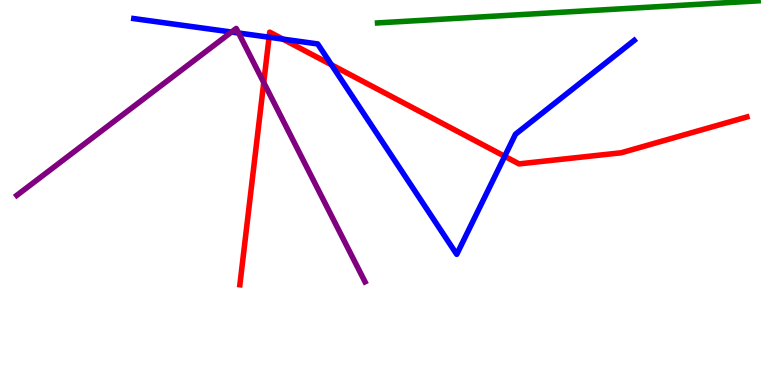[{'lines': ['blue', 'red'], 'intersections': [{'x': 3.47, 'y': 9.03}, {'x': 3.65, 'y': 8.98}, {'x': 4.28, 'y': 8.32}, {'x': 6.51, 'y': 5.94}]}, {'lines': ['green', 'red'], 'intersections': []}, {'lines': ['purple', 'red'], 'intersections': [{'x': 3.4, 'y': 7.86}]}, {'lines': ['blue', 'green'], 'intersections': []}, {'lines': ['blue', 'purple'], 'intersections': [{'x': 2.99, 'y': 9.17}, {'x': 3.08, 'y': 9.14}]}, {'lines': ['green', 'purple'], 'intersections': []}]